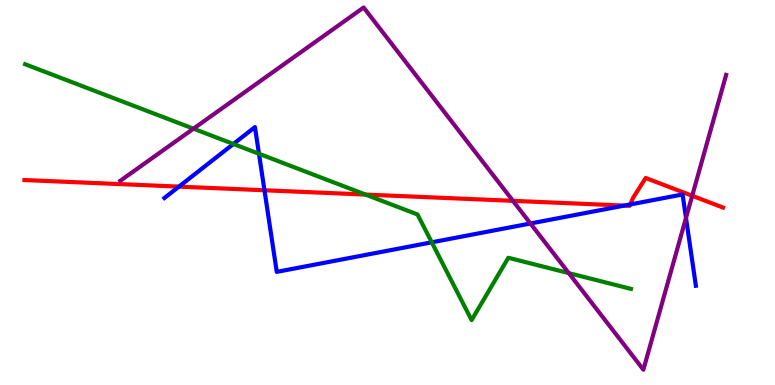[{'lines': ['blue', 'red'], 'intersections': [{'x': 2.31, 'y': 5.15}, {'x': 3.41, 'y': 5.06}, {'x': 8.06, 'y': 4.66}, {'x': 8.13, 'y': 4.69}]}, {'lines': ['green', 'red'], 'intersections': [{'x': 4.72, 'y': 4.95}]}, {'lines': ['purple', 'red'], 'intersections': [{'x': 6.62, 'y': 4.78}, {'x': 8.93, 'y': 4.91}]}, {'lines': ['blue', 'green'], 'intersections': [{'x': 3.01, 'y': 6.26}, {'x': 3.34, 'y': 6.01}, {'x': 5.57, 'y': 3.71}]}, {'lines': ['blue', 'purple'], 'intersections': [{'x': 6.84, 'y': 4.2}, {'x': 8.85, 'y': 4.34}]}, {'lines': ['green', 'purple'], 'intersections': [{'x': 2.5, 'y': 6.66}, {'x': 7.34, 'y': 2.91}]}]